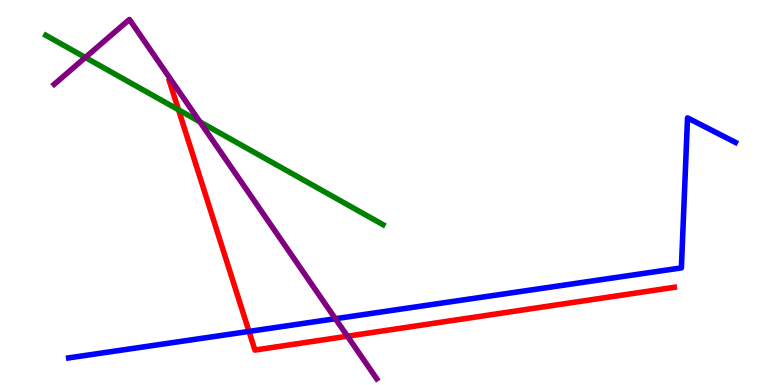[{'lines': ['blue', 'red'], 'intersections': [{'x': 3.21, 'y': 1.39}]}, {'lines': ['green', 'red'], 'intersections': [{'x': 2.3, 'y': 7.15}]}, {'lines': ['purple', 'red'], 'intersections': [{'x': 4.48, 'y': 1.27}]}, {'lines': ['blue', 'green'], 'intersections': []}, {'lines': ['blue', 'purple'], 'intersections': [{'x': 4.33, 'y': 1.72}]}, {'lines': ['green', 'purple'], 'intersections': [{'x': 1.1, 'y': 8.51}, {'x': 2.58, 'y': 6.84}]}]